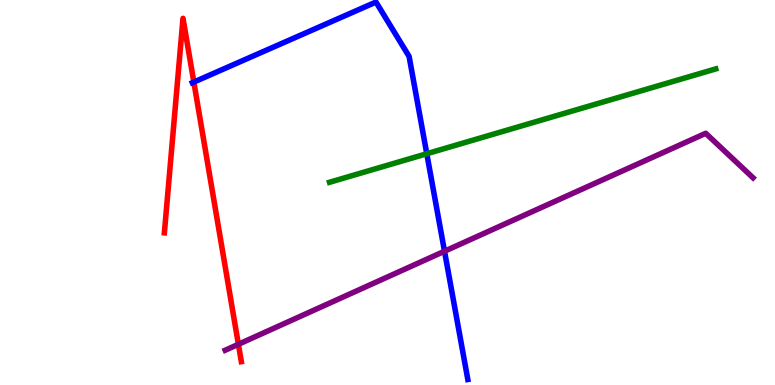[{'lines': ['blue', 'red'], 'intersections': [{'x': 2.5, 'y': 7.87}]}, {'lines': ['green', 'red'], 'intersections': []}, {'lines': ['purple', 'red'], 'intersections': [{'x': 3.08, 'y': 1.06}]}, {'lines': ['blue', 'green'], 'intersections': [{'x': 5.51, 'y': 6.01}]}, {'lines': ['blue', 'purple'], 'intersections': [{'x': 5.74, 'y': 3.47}]}, {'lines': ['green', 'purple'], 'intersections': []}]